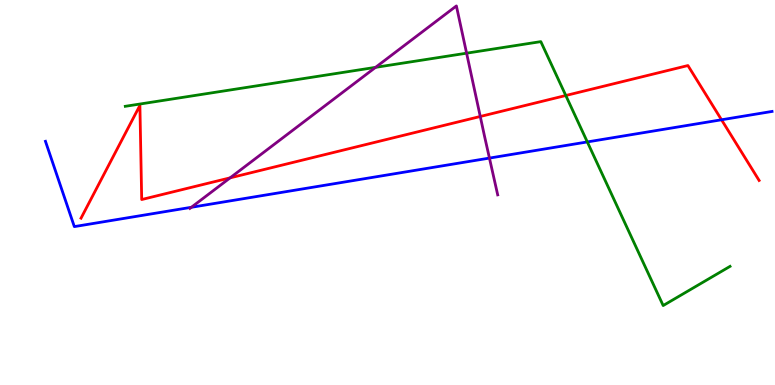[{'lines': ['blue', 'red'], 'intersections': [{'x': 9.31, 'y': 6.89}]}, {'lines': ['green', 'red'], 'intersections': [{'x': 7.3, 'y': 7.52}]}, {'lines': ['purple', 'red'], 'intersections': [{'x': 2.97, 'y': 5.38}, {'x': 6.2, 'y': 6.97}]}, {'lines': ['blue', 'green'], 'intersections': [{'x': 7.58, 'y': 6.31}]}, {'lines': ['blue', 'purple'], 'intersections': [{'x': 2.47, 'y': 4.62}, {'x': 6.32, 'y': 5.89}]}, {'lines': ['green', 'purple'], 'intersections': [{'x': 4.85, 'y': 8.25}, {'x': 6.02, 'y': 8.62}]}]